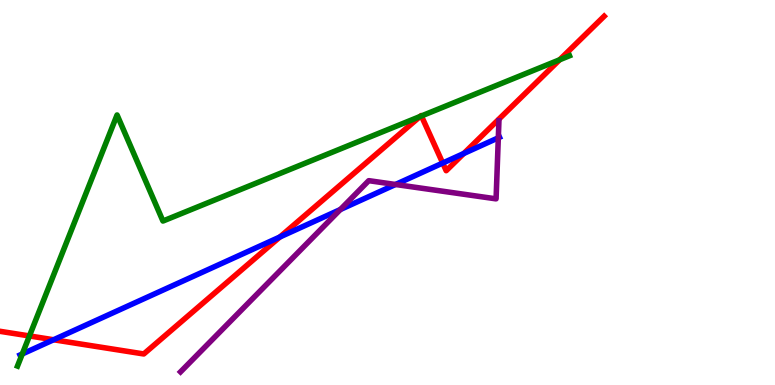[{'lines': ['blue', 'red'], 'intersections': [{'x': 0.692, 'y': 1.18}, {'x': 3.61, 'y': 3.84}, {'x': 5.71, 'y': 5.77}, {'x': 5.98, 'y': 6.01}]}, {'lines': ['green', 'red'], 'intersections': [{'x': 0.38, 'y': 1.27}, {'x': 5.42, 'y': 6.97}, {'x': 5.44, 'y': 6.99}, {'x': 7.22, 'y': 8.45}]}, {'lines': ['purple', 'red'], 'intersections': []}, {'lines': ['blue', 'green'], 'intersections': [{'x': 0.288, 'y': 0.806}]}, {'lines': ['blue', 'purple'], 'intersections': [{'x': 4.39, 'y': 4.56}, {'x': 5.1, 'y': 5.21}, {'x': 6.43, 'y': 6.42}]}, {'lines': ['green', 'purple'], 'intersections': []}]